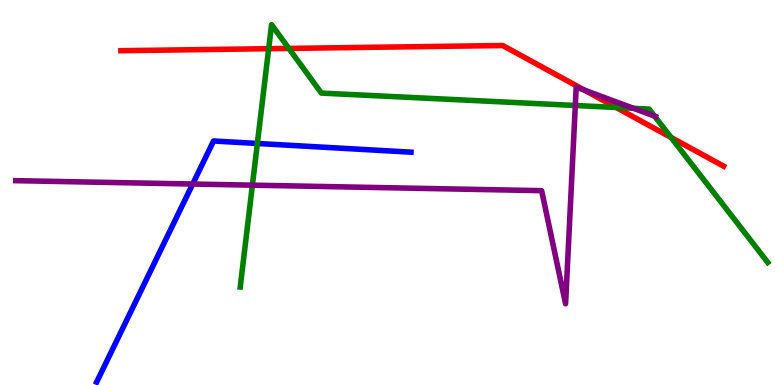[{'lines': ['blue', 'red'], 'intersections': []}, {'lines': ['green', 'red'], 'intersections': [{'x': 3.47, 'y': 8.74}, {'x': 3.73, 'y': 8.74}, {'x': 7.95, 'y': 7.21}, {'x': 8.66, 'y': 6.43}]}, {'lines': ['purple', 'red'], 'intersections': [{'x': 7.54, 'y': 7.66}]}, {'lines': ['blue', 'green'], 'intersections': [{'x': 3.32, 'y': 6.27}]}, {'lines': ['blue', 'purple'], 'intersections': [{'x': 2.49, 'y': 5.22}]}, {'lines': ['green', 'purple'], 'intersections': [{'x': 3.26, 'y': 5.19}, {'x': 7.42, 'y': 7.26}, {'x': 8.17, 'y': 7.19}, {'x': 8.45, 'y': 6.98}]}]